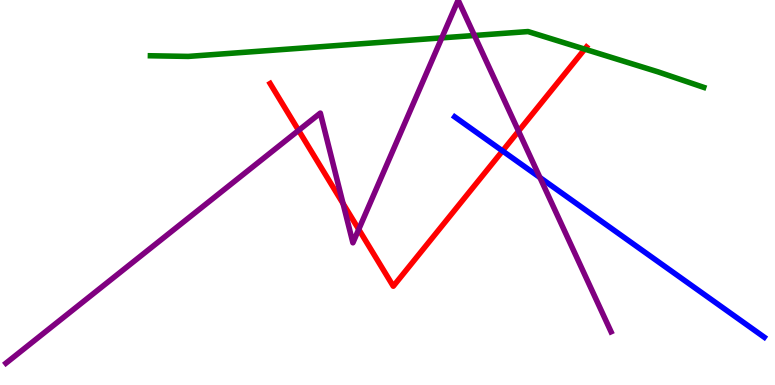[{'lines': ['blue', 'red'], 'intersections': [{'x': 6.48, 'y': 6.08}]}, {'lines': ['green', 'red'], 'intersections': [{'x': 7.54, 'y': 8.72}]}, {'lines': ['purple', 'red'], 'intersections': [{'x': 3.85, 'y': 6.61}, {'x': 4.43, 'y': 4.71}, {'x': 4.63, 'y': 4.04}, {'x': 6.69, 'y': 6.59}]}, {'lines': ['blue', 'green'], 'intersections': []}, {'lines': ['blue', 'purple'], 'intersections': [{'x': 6.97, 'y': 5.39}]}, {'lines': ['green', 'purple'], 'intersections': [{'x': 5.7, 'y': 9.02}, {'x': 6.12, 'y': 9.08}]}]